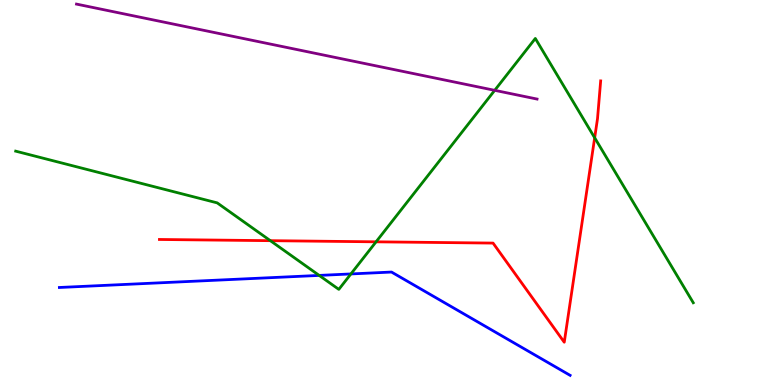[{'lines': ['blue', 'red'], 'intersections': []}, {'lines': ['green', 'red'], 'intersections': [{'x': 3.49, 'y': 3.75}, {'x': 4.85, 'y': 3.72}, {'x': 7.67, 'y': 6.42}]}, {'lines': ['purple', 'red'], 'intersections': []}, {'lines': ['blue', 'green'], 'intersections': [{'x': 4.12, 'y': 2.85}, {'x': 4.53, 'y': 2.88}]}, {'lines': ['blue', 'purple'], 'intersections': []}, {'lines': ['green', 'purple'], 'intersections': [{'x': 6.38, 'y': 7.65}]}]